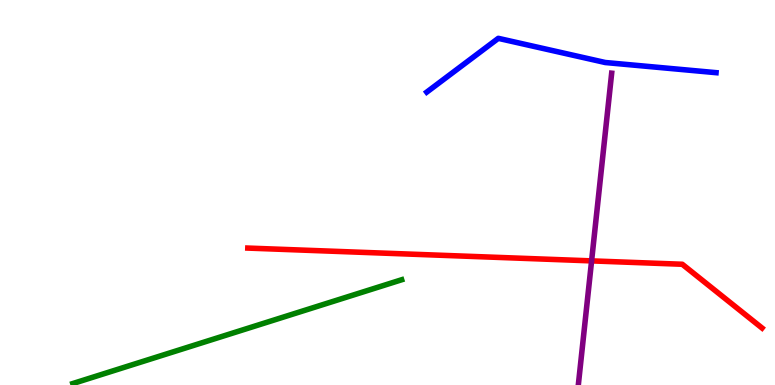[{'lines': ['blue', 'red'], 'intersections': []}, {'lines': ['green', 'red'], 'intersections': []}, {'lines': ['purple', 'red'], 'intersections': [{'x': 7.63, 'y': 3.22}]}, {'lines': ['blue', 'green'], 'intersections': []}, {'lines': ['blue', 'purple'], 'intersections': []}, {'lines': ['green', 'purple'], 'intersections': []}]